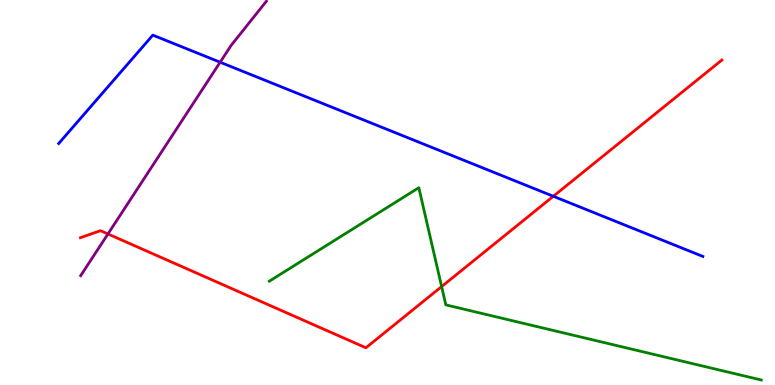[{'lines': ['blue', 'red'], 'intersections': [{'x': 7.14, 'y': 4.9}]}, {'lines': ['green', 'red'], 'intersections': [{'x': 5.7, 'y': 2.56}]}, {'lines': ['purple', 'red'], 'intersections': [{'x': 1.39, 'y': 3.92}]}, {'lines': ['blue', 'green'], 'intersections': []}, {'lines': ['blue', 'purple'], 'intersections': [{'x': 2.84, 'y': 8.38}]}, {'lines': ['green', 'purple'], 'intersections': []}]